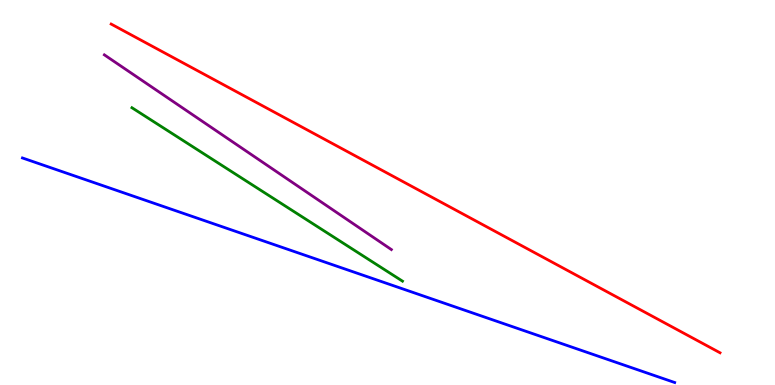[{'lines': ['blue', 'red'], 'intersections': []}, {'lines': ['green', 'red'], 'intersections': []}, {'lines': ['purple', 'red'], 'intersections': []}, {'lines': ['blue', 'green'], 'intersections': []}, {'lines': ['blue', 'purple'], 'intersections': []}, {'lines': ['green', 'purple'], 'intersections': []}]